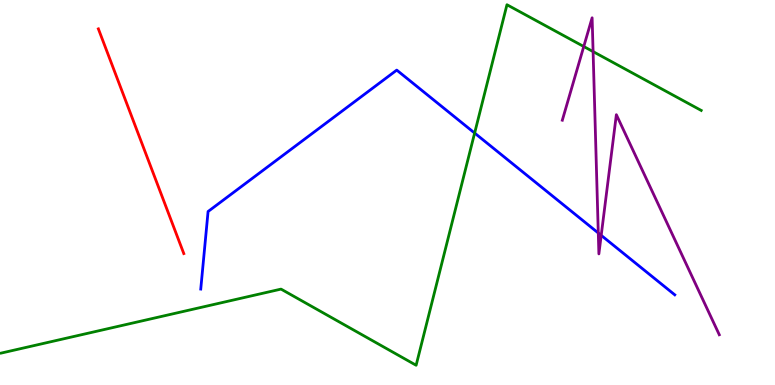[{'lines': ['blue', 'red'], 'intersections': []}, {'lines': ['green', 'red'], 'intersections': []}, {'lines': ['purple', 'red'], 'intersections': []}, {'lines': ['blue', 'green'], 'intersections': [{'x': 6.12, 'y': 6.54}]}, {'lines': ['blue', 'purple'], 'intersections': [{'x': 7.72, 'y': 3.95}, {'x': 7.76, 'y': 3.89}]}, {'lines': ['green', 'purple'], 'intersections': [{'x': 7.53, 'y': 8.79}, {'x': 7.65, 'y': 8.66}]}]